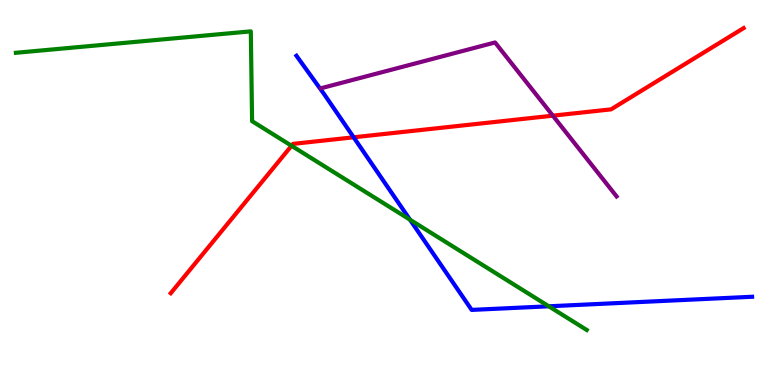[{'lines': ['blue', 'red'], 'intersections': [{'x': 4.56, 'y': 6.43}]}, {'lines': ['green', 'red'], 'intersections': [{'x': 3.76, 'y': 6.21}]}, {'lines': ['purple', 'red'], 'intersections': [{'x': 7.13, 'y': 7.0}]}, {'lines': ['blue', 'green'], 'intersections': [{'x': 5.29, 'y': 4.29}, {'x': 7.08, 'y': 2.04}]}, {'lines': ['blue', 'purple'], 'intersections': []}, {'lines': ['green', 'purple'], 'intersections': []}]